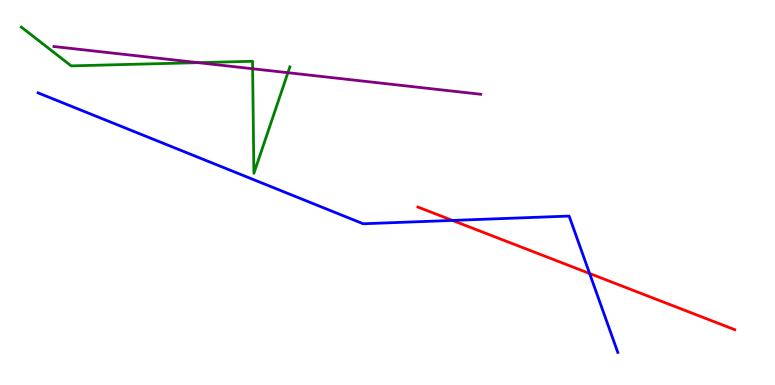[{'lines': ['blue', 'red'], 'intersections': [{'x': 5.84, 'y': 4.27}, {'x': 7.61, 'y': 2.9}]}, {'lines': ['green', 'red'], 'intersections': []}, {'lines': ['purple', 'red'], 'intersections': []}, {'lines': ['blue', 'green'], 'intersections': []}, {'lines': ['blue', 'purple'], 'intersections': []}, {'lines': ['green', 'purple'], 'intersections': [{'x': 2.56, 'y': 8.37}, {'x': 3.26, 'y': 8.21}, {'x': 3.71, 'y': 8.11}]}]